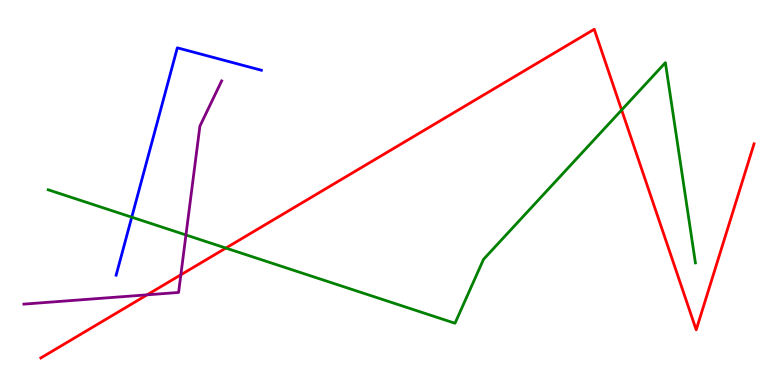[{'lines': ['blue', 'red'], 'intersections': []}, {'lines': ['green', 'red'], 'intersections': [{'x': 2.91, 'y': 3.56}, {'x': 8.02, 'y': 7.14}]}, {'lines': ['purple', 'red'], 'intersections': [{'x': 1.9, 'y': 2.34}, {'x': 2.33, 'y': 2.86}]}, {'lines': ['blue', 'green'], 'intersections': [{'x': 1.7, 'y': 4.36}]}, {'lines': ['blue', 'purple'], 'intersections': []}, {'lines': ['green', 'purple'], 'intersections': [{'x': 2.4, 'y': 3.9}]}]